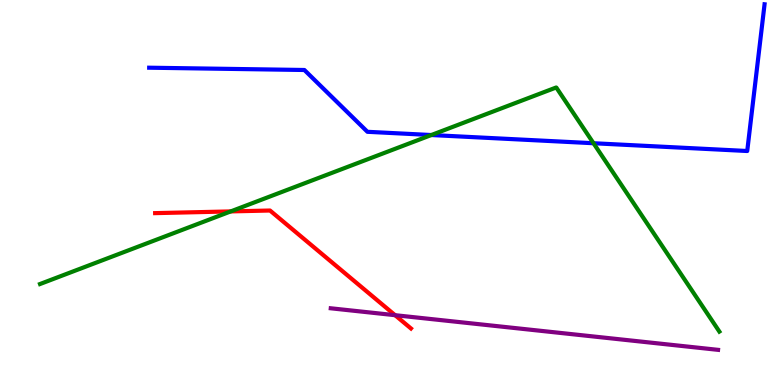[{'lines': ['blue', 'red'], 'intersections': []}, {'lines': ['green', 'red'], 'intersections': [{'x': 2.98, 'y': 4.51}]}, {'lines': ['purple', 'red'], 'intersections': [{'x': 5.1, 'y': 1.81}]}, {'lines': ['blue', 'green'], 'intersections': [{'x': 5.57, 'y': 6.49}, {'x': 7.66, 'y': 6.28}]}, {'lines': ['blue', 'purple'], 'intersections': []}, {'lines': ['green', 'purple'], 'intersections': []}]